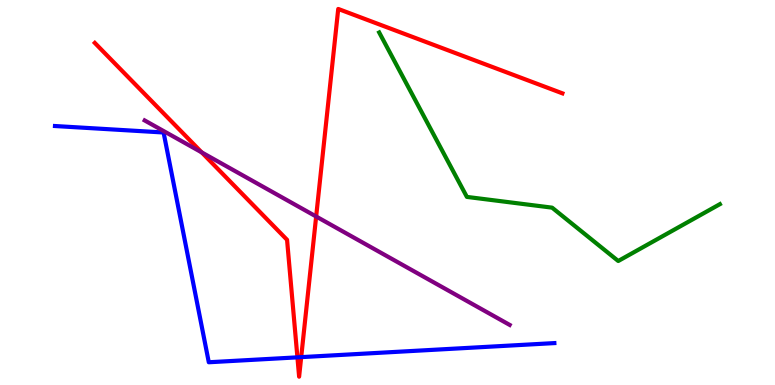[{'lines': ['blue', 'red'], 'intersections': [{'x': 3.84, 'y': 0.718}, {'x': 3.89, 'y': 0.724}]}, {'lines': ['green', 'red'], 'intersections': []}, {'lines': ['purple', 'red'], 'intersections': [{'x': 2.6, 'y': 6.04}, {'x': 4.08, 'y': 4.38}]}, {'lines': ['blue', 'green'], 'intersections': []}, {'lines': ['blue', 'purple'], 'intersections': []}, {'lines': ['green', 'purple'], 'intersections': []}]